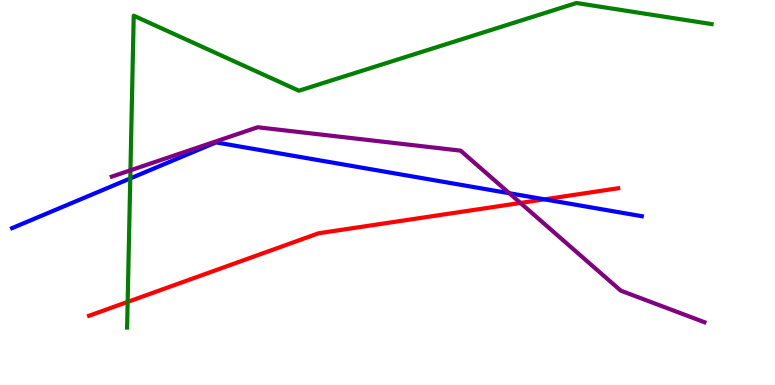[{'lines': ['blue', 'red'], 'intersections': [{'x': 7.03, 'y': 4.82}]}, {'lines': ['green', 'red'], 'intersections': [{'x': 1.65, 'y': 2.16}]}, {'lines': ['purple', 'red'], 'intersections': [{'x': 6.72, 'y': 4.73}]}, {'lines': ['blue', 'green'], 'intersections': [{'x': 1.68, 'y': 5.37}]}, {'lines': ['blue', 'purple'], 'intersections': [{'x': 6.57, 'y': 4.98}]}, {'lines': ['green', 'purple'], 'intersections': [{'x': 1.68, 'y': 5.58}]}]